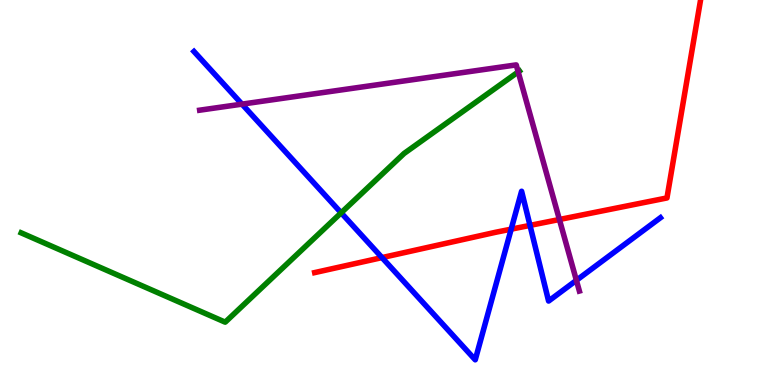[{'lines': ['blue', 'red'], 'intersections': [{'x': 4.93, 'y': 3.31}, {'x': 6.6, 'y': 4.05}, {'x': 6.84, 'y': 4.15}]}, {'lines': ['green', 'red'], 'intersections': []}, {'lines': ['purple', 'red'], 'intersections': [{'x': 7.22, 'y': 4.3}]}, {'lines': ['blue', 'green'], 'intersections': [{'x': 4.4, 'y': 4.47}]}, {'lines': ['blue', 'purple'], 'intersections': [{'x': 3.12, 'y': 7.3}, {'x': 7.44, 'y': 2.72}]}, {'lines': ['green', 'purple'], 'intersections': [{'x': 6.69, 'y': 8.13}]}]